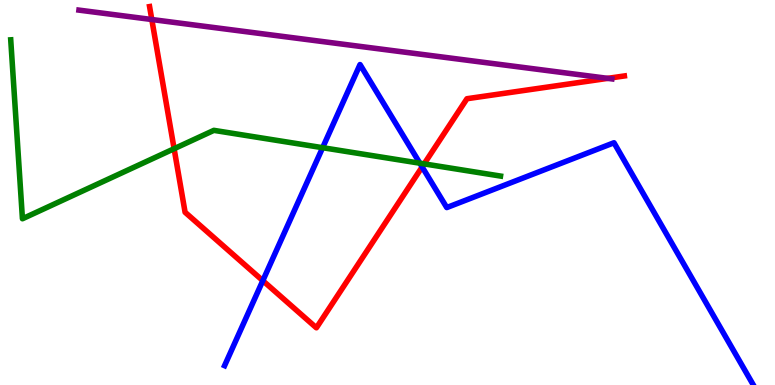[{'lines': ['blue', 'red'], 'intersections': [{'x': 3.39, 'y': 2.71}, {'x': 5.45, 'y': 5.66}]}, {'lines': ['green', 'red'], 'intersections': [{'x': 2.25, 'y': 6.14}, {'x': 5.47, 'y': 5.74}]}, {'lines': ['purple', 'red'], 'intersections': [{'x': 1.96, 'y': 9.49}, {'x': 7.84, 'y': 7.96}]}, {'lines': ['blue', 'green'], 'intersections': [{'x': 4.16, 'y': 6.16}, {'x': 5.42, 'y': 5.76}]}, {'lines': ['blue', 'purple'], 'intersections': []}, {'lines': ['green', 'purple'], 'intersections': []}]